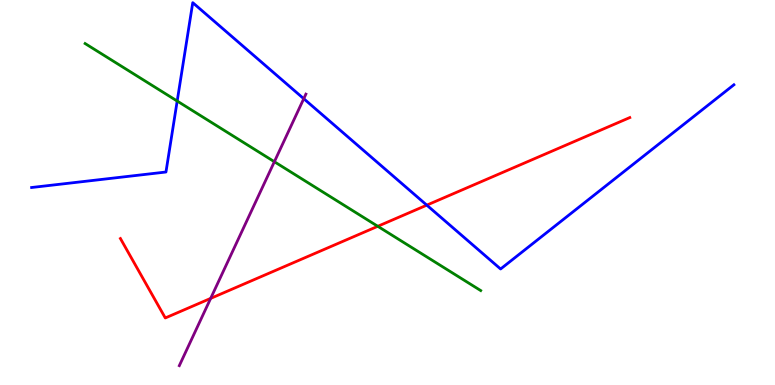[{'lines': ['blue', 'red'], 'intersections': [{'x': 5.51, 'y': 4.67}]}, {'lines': ['green', 'red'], 'intersections': [{'x': 4.87, 'y': 4.12}]}, {'lines': ['purple', 'red'], 'intersections': [{'x': 2.72, 'y': 2.25}]}, {'lines': ['blue', 'green'], 'intersections': [{'x': 2.29, 'y': 7.38}]}, {'lines': ['blue', 'purple'], 'intersections': [{'x': 3.92, 'y': 7.44}]}, {'lines': ['green', 'purple'], 'intersections': [{'x': 3.54, 'y': 5.8}]}]